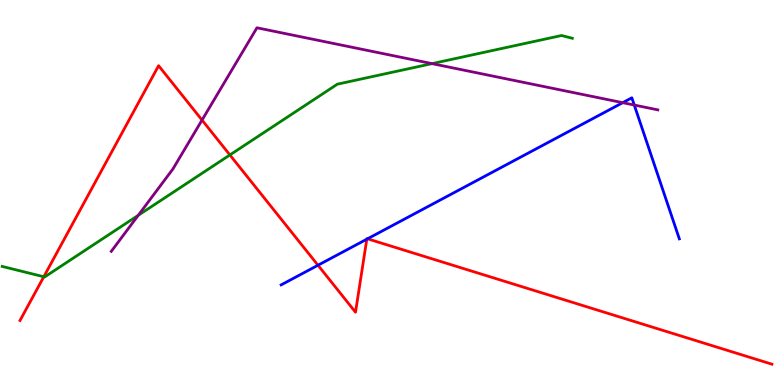[{'lines': ['blue', 'red'], 'intersections': [{'x': 4.1, 'y': 3.11}, {'x': 4.73, 'y': 3.79}, {'x': 4.74, 'y': 3.8}]}, {'lines': ['green', 'red'], 'intersections': [{'x': 0.565, 'y': 2.81}, {'x': 2.97, 'y': 5.98}]}, {'lines': ['purple', 'red'], 'intersections': [{'x': 2.61, 'y': 6.88}]}, {'lines': ['blue', 'green'], 'intersections': []}, {'lines': ['blue', 'purple'], 'intersections': [{'x': 8.03, 'y': 7.33}, {'x': 8.18, 'y': 7.27}]}, {'lines': ['green', 'purple'], 'intersections': [{'x': 1.78, 'y': 4.41}, {'x': 5.57, 'y': 8.35}]}]